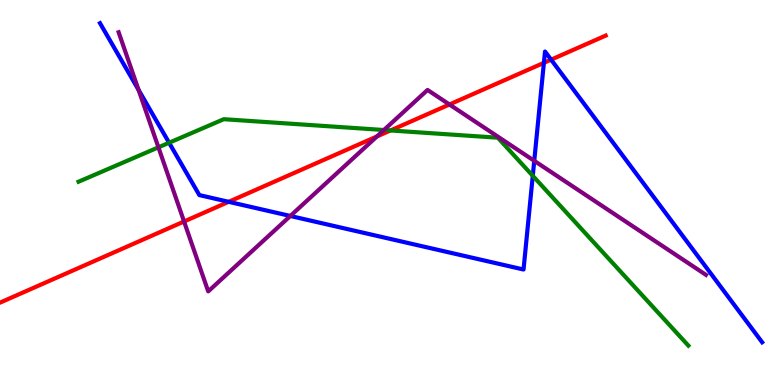[{'lines': ['blue', 'red'], 'intersections': [{'x': 2.95, 'y': 4.76}, {'x': 7.02, 'y': 8.37}, {'x': 7.11, 'y': 8.45}]}, {'lines': ['green', 'red'], 'intersections': [{'x': 5.04, 'y': 6.61}]}, {'lines': ['purple', 'red'], 'intersections': [{'x': 2.37, 'y': 4.25}, {'x': 4.86, 'y': 6.46}, {'x': 5.8, 'y': 7.29}]}, {'lines': ['blue', 'green'], 'intersections': [{'x': 2.18, 'y': 6.29}, {'x': 6.87, 'y': 5.43}]}, {'lines': ['blue', 'purple'], 'intersections': [{'x': 1.79, 'y': 7.66}, {'x': 3.75, 'y': 4.39}, {'x': 6.89, 'y': 5.82}]}, {'lines': ['green', 'purple'], 'intersections': [{'x': 2.04, 'y': 6.17}, {'x': 4.95, 'y': 6.62}]}]